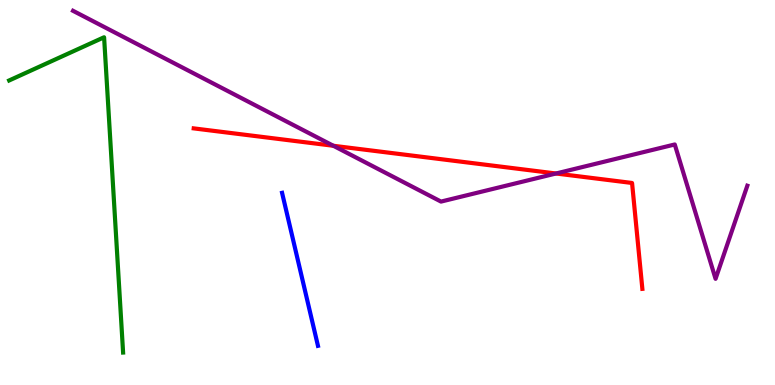[{'lines': ['blue', 'red'], 'intersections': []}, {'lines': ['green', 'red'], 'intersections': []}, {'lines': ['purple', 'red'], 'intersections': [{'x': 4.3, 'y': 6.21}, {'x': 7.17, 'y': 5.49}]}, {'lines': ['blue', 'green'], 'intersections': []}, {'lines': ['blue', 'purple'], 'intersections': []}, {'lines': ['green', 'purple'], 'intersections': []}]